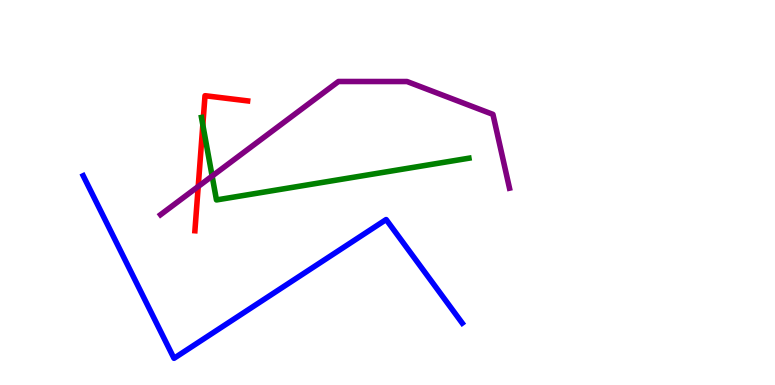[{'lines': ['blue', 'red'], 'intersections': []}, {'lines': ['green', 'red'], 'intersections': [{'x': 2.62, 'y': 6.76}]}, {'lines': ['purple', 'red'], 'intersections': [{'x': 2.56, 'y': 5.16}]}, {'lines': ['blue', 'green'], 'intersections': []}, {'lines': ['blue', 'purple'], 'intersections': []}, {'lines': ['green', 'purple'], 'intersections': [{'x': 2.74, 'y': 5.43}]}]